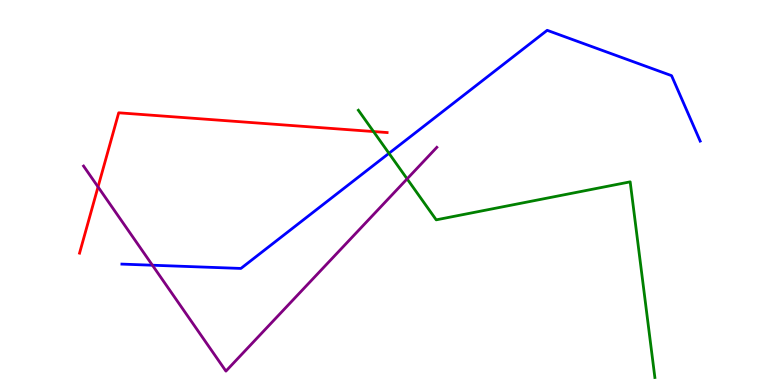[{'lines': ['blue', 'red'], 'intersections': []}, {'lines': ['green', 'red'], 'intersections': [{'x': 4.82, 'y': 6.58}]}, {'lines': ['purple', 'red'], 'intersections': [{'x': 1.26, 'y': 5.15}]}, {'lines': ['blue', 'green'], 'intersections': [{'x': 5.02, 'y': 6.02}]}, {'lines': ['blue', 'purple'], 'intersections': [{'x': 1.97, 'y': 3.11}]}, {'lines': ['green', 'purple'], 'intersections': [{'x': 5.25, 'y': 5.35}]}]